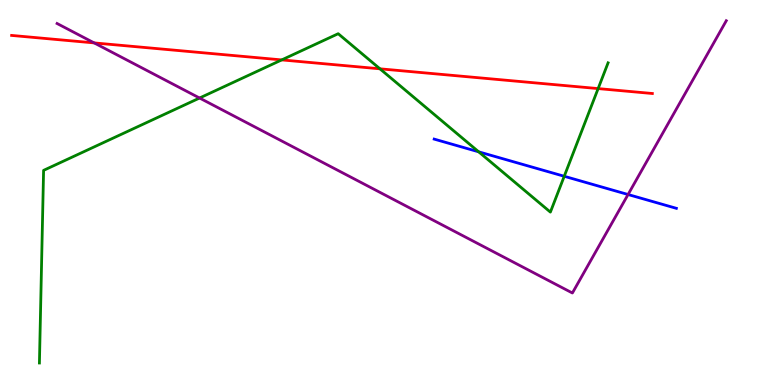[{'lines': ['blue', 'red'], 'intersections': []}, {'lines': ['green', 'red'], 'intersections': [{'x': 3.64, 'y': 8.44}, {'x': 4.9, 'y': 8.21}, {'x': 7.72, 'y': 7.7}]}, {'lines': ['purple', 'red'], 'intersections': [{'x': 1.22, 'y': 8.89}]}, {'lines': ['blue', 'green'], 'intersections': [{'x': 6.18, 'y': 6.06}, {'x': 7.28, 'y': 5.42}]}, {'lines': ['blue', 'purple'], 'intersections': [{'x': 8.1, 'y': 4.95}]}, {'lines': ['green', 'purple'], 'intersections': [{'x': 2.57, 'y': 7.45}]}]